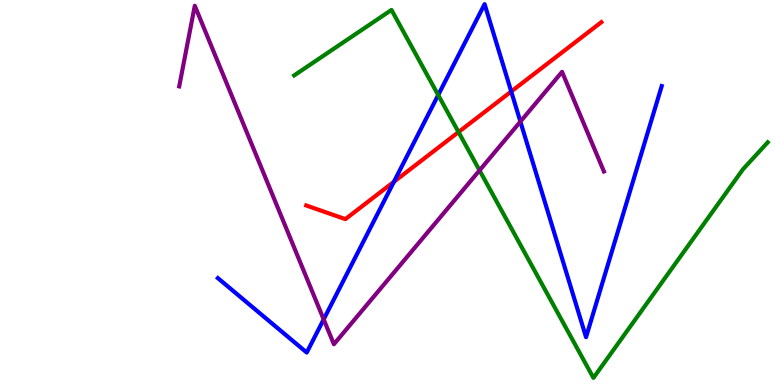[{'lines': ['blue', 'red'], 'intersections': [{'x': 5.08, 'y': 5.28}, {'x': 6.6, 'y': 7.62}]}, {'lines': ['green', 'red'], 'intersections': [{'x': 5.92, 'y': 6.57}]}, {'lines': ['purple', 'red'], 'intersections': []}, {'lines': ['blue', 'green'], 'intersections': [{'x': 5.65, 'y': 7.53}]}, {'lines': ['blue', 'purple'], 'intersections': [{'x': 4.18, 'y': 1.7}, {'x': 6.71, 'y': 6.84}]}, {'lines': ['green', 'purple'], 'intersections': [{'x': 6.19, 'y': 5.57}]}]